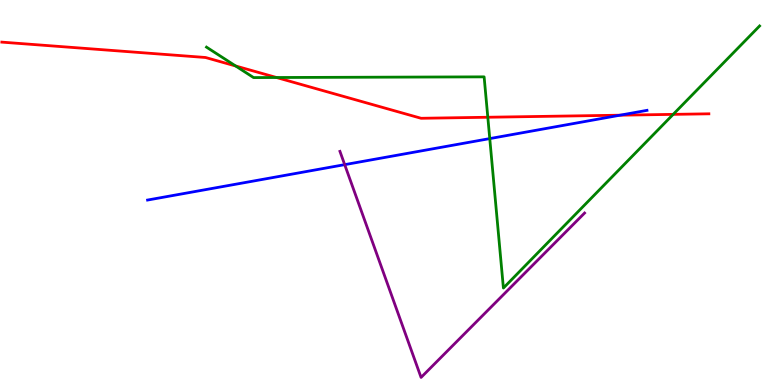[{'lines': ['blue', 'red'], 'intersections': [{'x': 8.0, 'y': 7.01}]}, {'lines': ['green', 'red'], 'intersections': [{'x': 3.04, 'y': 8.29}, {'x': 3.57, 'y': 7.99}, {'x': 6.29, 'y': 6.95}, {'x': 8.69, 'y': 7.03}]}, {'lines': ['purple', 'red'], 'intersections': []}, {'lines': ['blue', 'green'], 'intersections': [{'x': 6.32, 'y': 6.4}]}, {'lines': ['blue', 'purple'], 'intersections': [{'x': 4.45, 'y': 5.72}]}, {'lines': ['green', 'purple'], 'intersections': []}]